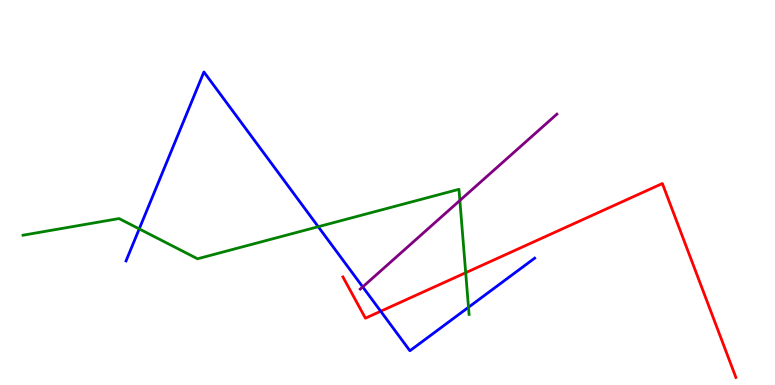[{'lines': ['blue', 'red'], 'intersections': [{'x': 4.91, 'y': 1.92}]}, {'lines': ['green', 'red'], 'intersections': [{'x': 6.01, 'y': 2.92}]}, {'lines': ['purple', 'red'], 'intersections': []}, {'lines': ['blue', 'green'], 'intersections': [{'x': 1.8, 'y': 4.05}, {'x': 4.11, 'y': 4.11}, {'x': 6.05, 'y': 2.02}]}, {'lines': ['blue', 'purple'], 'intersections': [{'x': 4.68, 'y': 2.55}]}, {'lines': ['green', 'purple'], 'intersections': [{'x': 5.93, 'y': 4.79}]}]